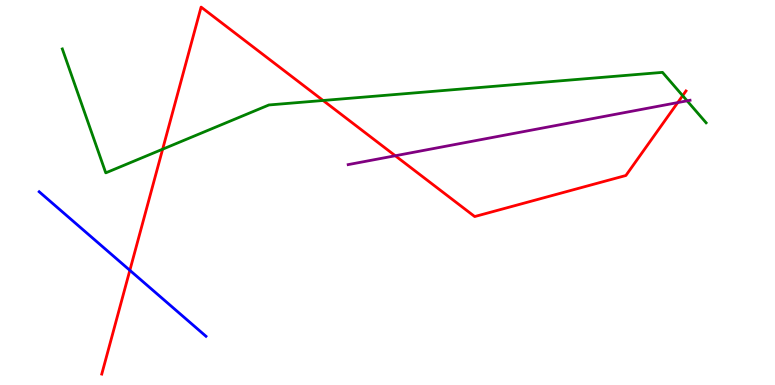[{'lines': ['blue', 'red'], 'intersections': [{'x': 1.68, 'y': 2.98}]}, {'lines': ['green', 'red'], 'intersections': [{'x': 2.1, 'y': 6.12}, {'x': 4.17, 'y': 7.39}, {'x': 8.81, 'y': 7.52}]}, {'lines': ['purple', 'red'], 'intersections': [{'x': 5.1, 'y': 5.95}, {'x': 8.74, 'y': 7.34}]}, {'lines': ['blue', 'green'], 'intersections': []}, {'lines': ['blue', 'purple'], 'intersections': []}, {'lines': ['green', 'purple'], 'intersections': [{'x': 8.87, 'y': 7.38}]}]